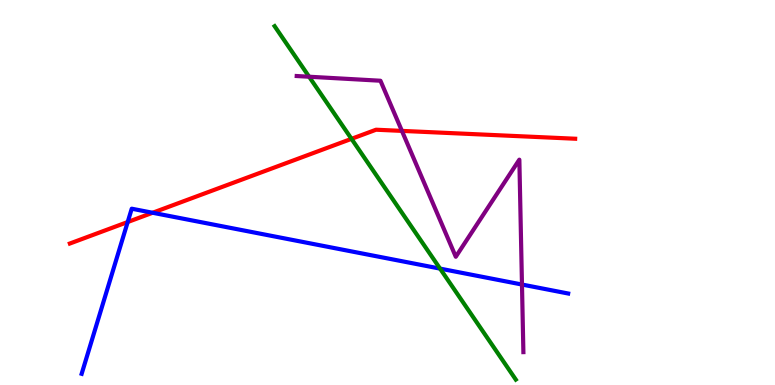[{'lines': ['blue', 'red'], 'intersections': [{'x': 1.65, 'y': 4.23}, {'x': 1.97, 'y': 4.47}]}, {'lines': ['green', 'red'], 'intersections': [{'x': 4.54, 'y': 6.39}]}, {'lines': ['purple', 'red'], 'intersections': [{'x': 5.19, 'y': 6.6}]}, {'lines': ['blue', 'green'], 'intersections': [{'x': 5.68, 'y': 3.02}]}, {'lines': ['blue', 'purple'], 'intersections': [{'x': 6.74, 'y': 2.61}]}, {'lines': ['green', 'purple'], 'intersections': [{'x': 3.99, 'y': 8.01}]}]